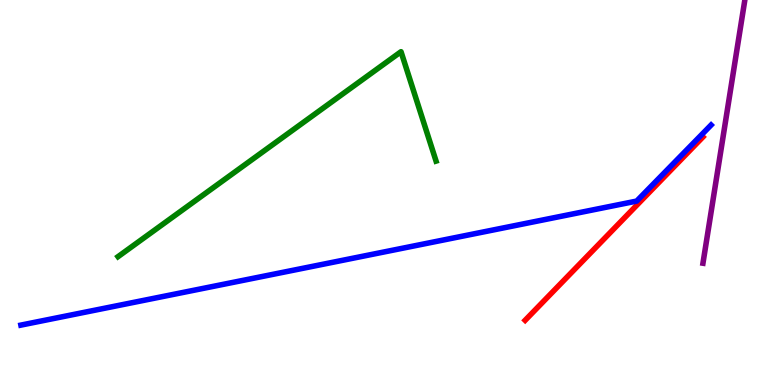[{'lines': ['blue', 'red'], 'intersections': []}, {'lines': ['green', 'red'], 'intersections': []}, {'lines': ['purple', 'red'], 'intersections': []}, {'lines': ['blue', 'green'], 'intersections': []}, {'lines': ['blue', 'purple'], 'intersections': []}, {'lines': ['green', 'purple'], 'intersections': []}]